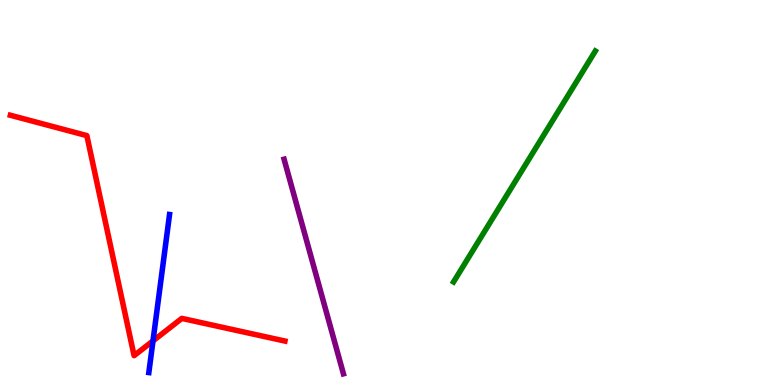[{'lines': ['blue', 'red'], 'intersections': [{'x': 1.97, 'y': 1.15}]}, {'lines': ['green', 'red'], 'intersections': []}, {'lines': ['purple', 'red'], 'intersections': []}, {'lines': ['blue', 'green'], 'intersections': []}, {'lines': ['blue', 'purple'], 'intersections': []}, {'lines': ['green', 'purple'], 'intersections': []}]